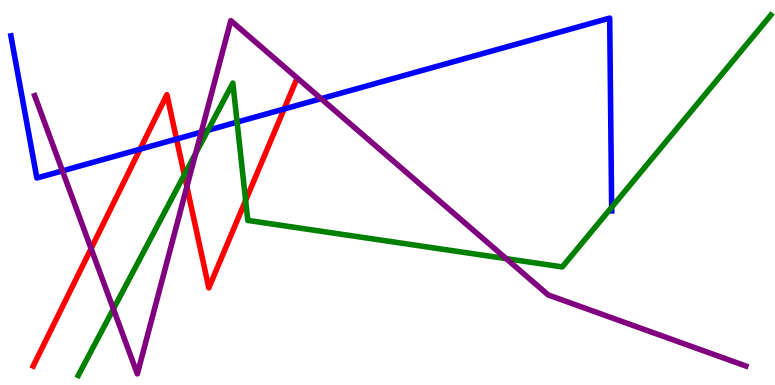[{'lines': ['blue', 'red'], 'intersections': [{'x': 1.81, 'y': 6.12}, {'x': 2.28, 'y': 6.39}, {'x': 3.67, 'y': 7.17}]}, {'lines': ['green', 'red'], 'intersections': [{'x': 2.38, 'y': 5.46}, {'x': 3.17, 'y': 4.79}]}, {'lines': ['purple', 'red'], 'intersections': [{'x': 1.18, 'y': 3.54}, {'x': 2.41, 'y': 5.15}]}, {'lines': ['blue', 'green'], 'intersections': [{'x': 2.68, 'y': 6.62}, {'x': 3.06, 'y': 6.83}, {'x': 7.89, 'y': 4.62}]}, {'lines': ['blue', 'purple'], 'intersections': [{'x': 0.805, 'y': 5.56}, {'x': 2.6, 'y': 6.57}, {'x': 4.14, 'y': 7.44}]}, {'lines': ['green', 'purple'], 'intersections': [{'x': 1.46, 'y': 1.97}, {'x': 2.52, 'y': 6.02}, {'x': 6.53, 'y': 3.28}]}]